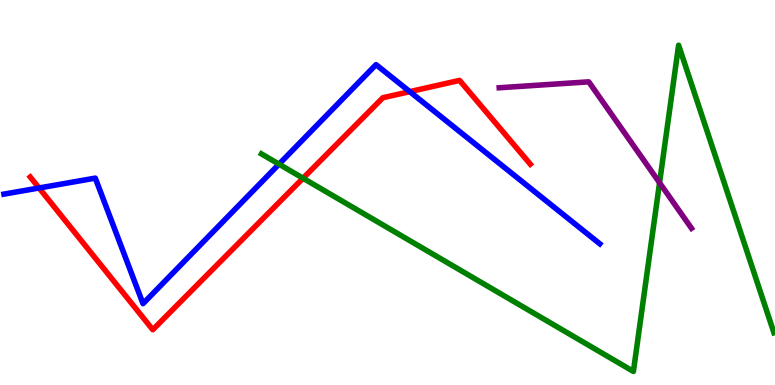[{'lines': ['blue', 'red'], 'intersections': [{'x': 0.504, 'y': 5.12}, {'x': 5.29, 'y': 7.62}]}, {'lines': ['green', 'red'], 'intersections': [{'x': 3.91, 'y': 5.37}]}, {'lines': ['purple', 'red'], 'intersections': []}, {'lines': ['blue', 'green'], 'intersections': [{'x': 3.6, 'y': 5.74}]}, {'lines': ['blue', 'purple'], 'intersections': []}, {'lines': ['green', 'purple'], 'intersections': [{'x': 8.51, 'y': 5.25}]}]